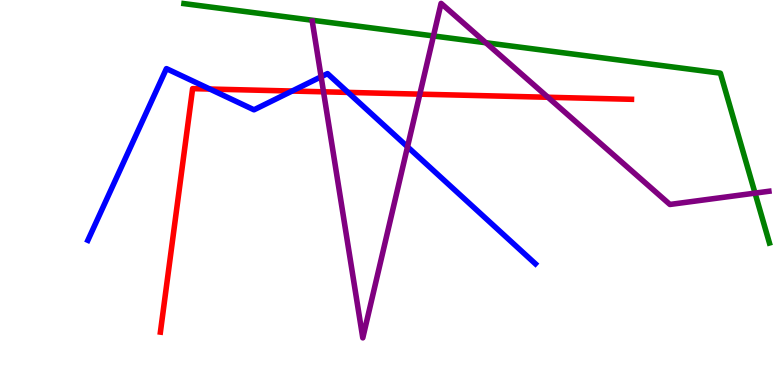[{'lines': ['blue', 'red'], 'intersections': [{'x': 2.71, 'y': 7.69}, {'x': 3.77, 'y': 7.64}, {'x': 4.49, 'y': 7.6}]}, {'lines': ['green', 'red'], 'intersections': []}, {'lines': ['purple', 'red'], 'intersections': [{'x': 4.17, 'y': 7.62}, {'x': 5.42, 'y': 7.55}, {'x': 7.07, 'y': 7.47}]}, {'lines': ['blue', 'green'], 'intersections': []}, {'lines': ['blue', 'purple'], 'intersections': [{'x': 4.14, 'y': 8.01}, {'x': 5.26, 'y': 6.19}]}, {'lines': ['green', 'purple'], 'intersections': [{'x': 5.59, 'y': 9.07}, {'x': 6.27, 'y': 8.89}, {'x': 9.74, 'y': 4.98}]}]